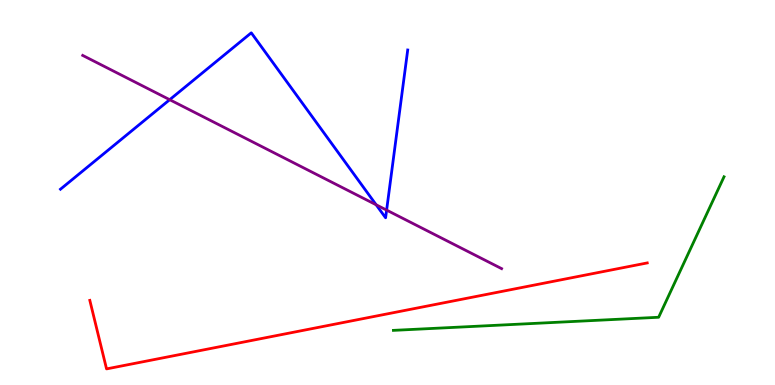[{'lines': ['blue', 'red'], 'intersections': []}, {'lines': ['green', 'red'], 'intersections': []}, {'lines': ['purple', 'red'], 'intersections': []}, {'lines': ['blue', 'green'], 'intersections': []}, {'lines': ['blue', 'purple'], 'intersections': [{'x': 2.19, 'y': 7.41}, {'x': 4.85, 'y': 4.68}, {'x': 4.99, 'y': 4.54}]}, {'lines': ['green', 'purple'], 'intersections': []}]